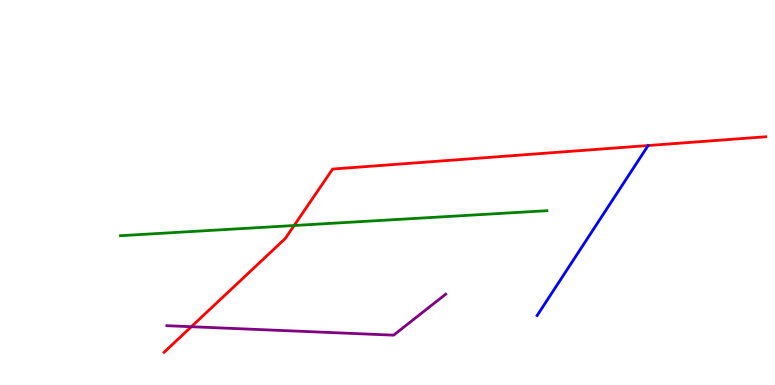[{'lines': ['blue', 'red'], 'intersections': []}, {'lines': ['green', 'red'], 'intersections': [{'x': 3.8, 'y': 4.14}]}, {'lines': ['purple', 'red'], 'intersections': [{'x': 2.47, 'y': 1.51}]}, {'lines': ['blue', 'green'], 'intersections': []}, {'lines': ['blue', 'purple'], 'intersections': []}, {'lines': ['green', 'purple'], 'intersections': []}]